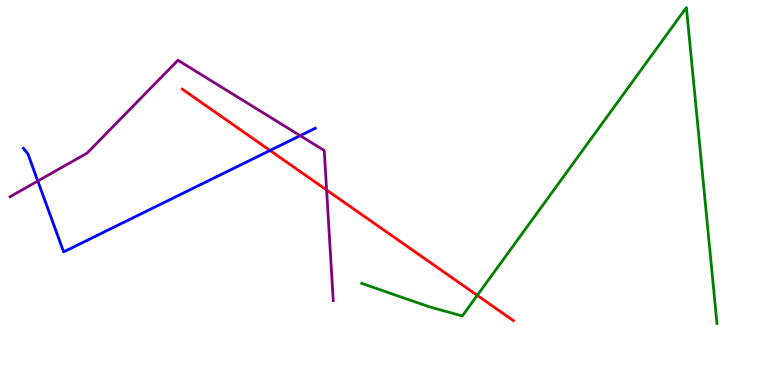[{'lines': ['blue', 'red'], 'intersections': [{'x': 3.48, 'y': 6.09}]}, {'lines': ['green', 'red'], 'intersections': [{'x': 6.16, 'y': 2.33}]}, {'lines': ['purple', 'red'], 'intersections': [{'x': 4.21, 'y': 5.06}]}, {'lines': ['blue', 'green'], 'intersections': []}, {'lines': ['blue', 'purple'], 'intersections': [{'x': 0.488, 'y': 5.3}, {'x': 3.87, 'y': 6.48}]}, {'lines': ['green', 'purple'], 'intersections': []}]